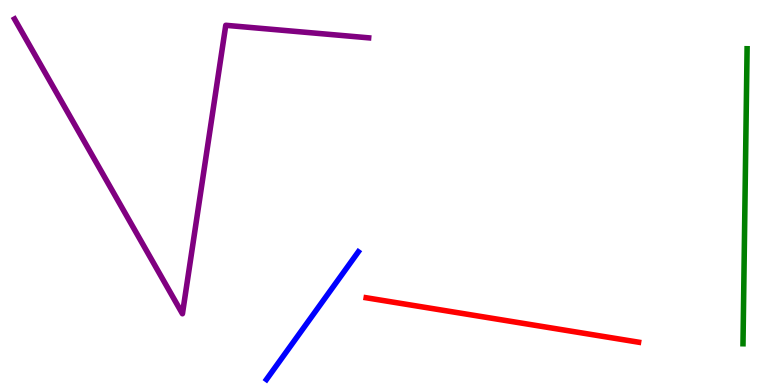[{'lines': ['blue', 'red'], 'intersections': []}, {'lines': ['green', 'red'], 'intersections': []}, {'lines': ['purple', 'red'], 'intersections': []}, {'lines': ['blue', 'green'], 'intersections': []}, {'lines': ['blue', 'purple'], 'intersections': []}, {'lines': ['green', 'purple'], 'intersections': []}]